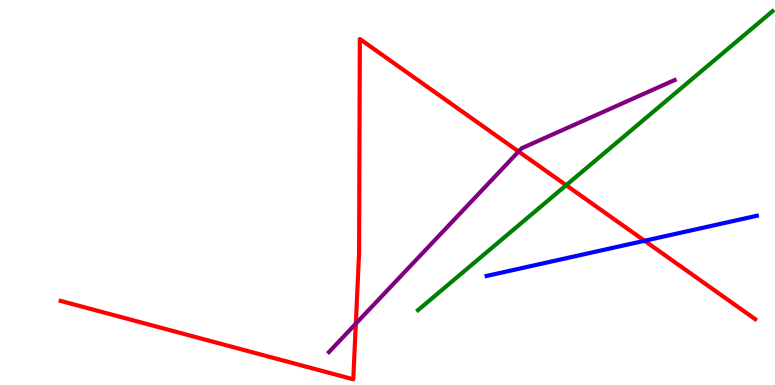[{'lines': ['blue', 'red'], 'intersections': [{'x': 8.32, 'y': 3.75}]}, {'lines': ['green', 'red'], 'intersections': [{'x': 7.31, 'y': 5.19}]}, {'lines': ['purple', 'red'], 'intersections': [{'x': 4.59, 'y': 1.59}, {'x': 6.69, 'y': 6.06}]}, {'lines': ['blue', 'green'], 'intersections': []}, {'lines': ['blue', 'purple'], 'intersections': []}, {'lines': ['green', 'purple'], 'intersections': []}]